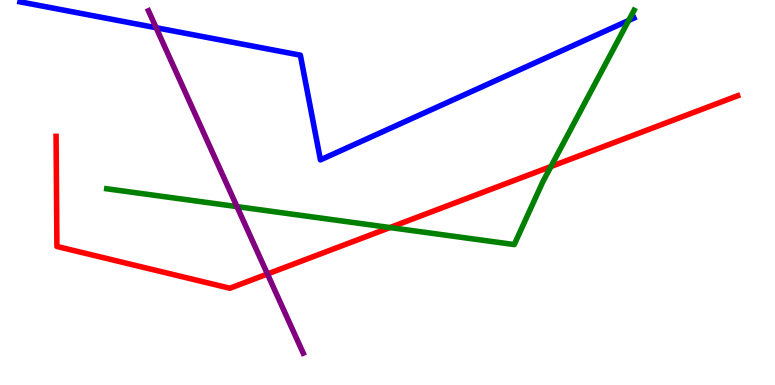[{'lines': ['blue', 'red'], 'intersections': []}, {'lines': ['green', 'red'], 'intersections': [{'x': 5.03, 'y': 4.09}, {'x': 7.11, 'y': 5.67}]}, {'lines': ['purple', 'red'], 'intersections': [{'x': 3.45, 'y': 2.88}]}, {'lines': ['blue', 'green'], 'intersections': [{'x': 8.11, 'y': 9.47}]}, {'lines': ['blue', 'purple'], 'intersections': [{'x': 2.01, 'y': 9.28}]}, {'lines': ['green', 'purple'], 'intersections': [{'x': 3.06, 'y': 4.63}]}]